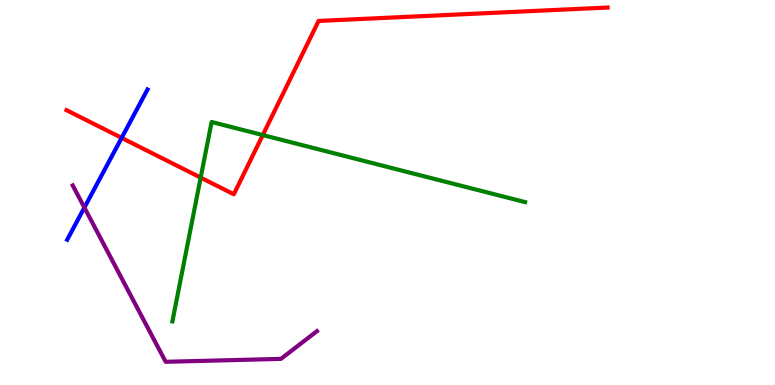[{'lines': ['blue', 'red'], 'intersections': [{'x': 1.57, 'y': 6.42}]}, {'lines': ['green', 'red'], 'intersections': [{'x': 2.59, 'y': 5.39}, {'x': 3.39, 'y': 6.49}]}, {'lines': ['purple', 'red'], 'intersections': []}, {'lines': ['blue', 'green'], 'intersections': []}, {'lines': ['blue', 'purple'], 'intersections': [{'x': 1.09, 'y': 4.61}]}, {'lines': ['green', 'purple'], 'intersections': []}]